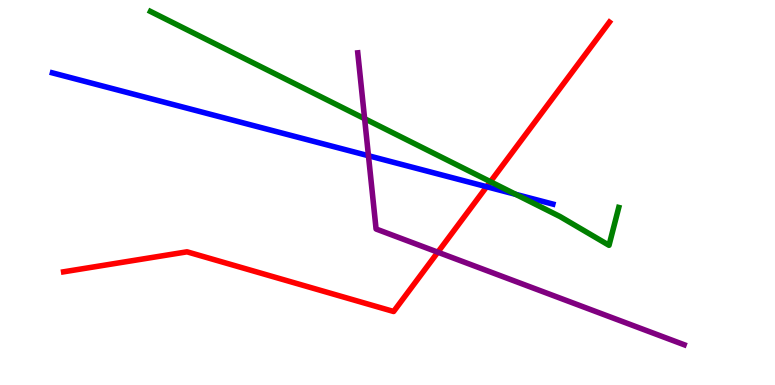[{'lines': ['blue', 'red'], 'intersections': [{'x': 6.28, 'y': 5.15}]}, {'lines': ['green', 'red'], 'intersections': [{'x': 6.33, 'y': 5.28}]}, {'lines': ['purple', 'red'], 'intersections': [{'x': 5.65, 'y': 3.45}]}, {'lines': ['blue', 'green'], 'intersections': [{'x': 6.65, 'y': 4.95}]}, {'lines': ['blue', 'purple'], 'intersections': [{'x': 4.75, 'y': 5.96}]}, {'lines': ['green', 'purple'], 'intersections': [{'x': 4.7, 'y': 6.92}]}]